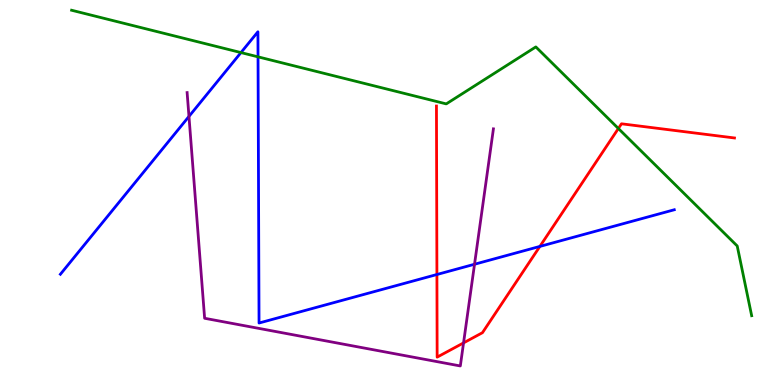[{'lines': ['blue', 'red'], 'intersections': [{'x': 5.64, 'y': 2.87}, {'x': 6.97, 'y': 3.6}]}, {'lines': ['green', 'red'], 'intersections': [{'x': 7.98, 'y': 6.66}]}, {'lines': ['purple', 'red'], 'intersections': [{'x': 5.98, 'y': 1.09}]}, {'lines': ['blue', 'green'], 'intersections': [{'x': 3.11, 'y': 8.63}, {'x': 3.33, 'y': 8.52}]}, {'lines': ['blue', 'purple'], 'intersections': [{'x': 2.44, 'y': 6.98}, {'x': 6.12, 'y': 3.14}]}, {'lines': ['green', 'purple'], 'intersections': []}]